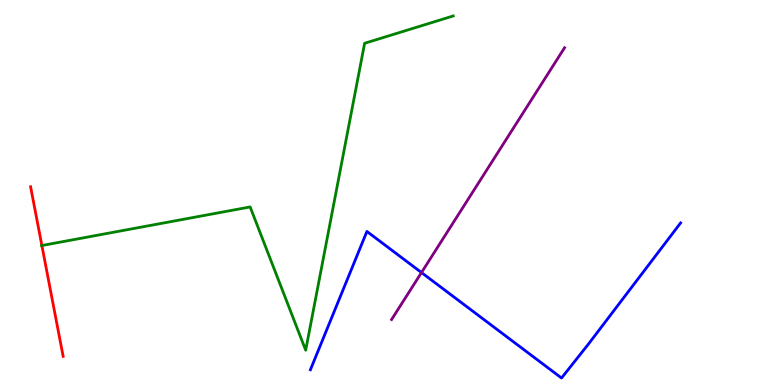[{'lines': ['blue', 'red'], 'intersections': []}, {'lines': ['green', 'red'], 'intersections': [{'x': 0.54, 'y': 3.62}]}, {'lines': ['purple', 'red'], 'intersections': []}, {'lines': ['blue', 'green'], 'intersections': []}, {'lines': ['blue', 'purple'], 'intersections': [{'x': 5.44, 'y': 2.92}]}, {'lines': ['green', 'purple'], 'intersections': []}]